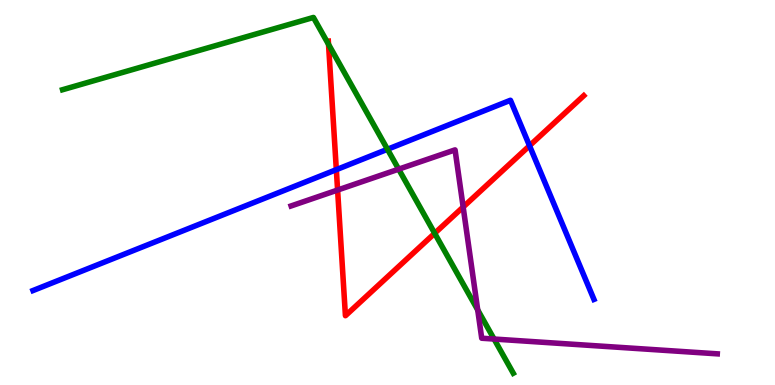[{'lines': ['blue', 'red'], 'intersections': [{'x': 4.34, 'y': 5.59}, {'x': 6.83, 'y': 6.21}]}, {'lines': ['green', 'red'], 'intersections': [{'x': 4.24, 'y': 8.85}, {'x': 5.61, 'y': 3.94}]}, {'lines': ['purple', 'red'], 'intersections': [{'x': 4.36, 'y': 5.06}, {'x': 5.98, 'y': 4.62}]}, {'lines': ['blue', 'green'], 'intersections': [{'x': 5.0, 'y': 6.12}]}, {'lines': ['blue', 'purple'], 'intersections': []}, {'lines': ['green', 'purple'], 'intersections': [{'x': 5.14, 'y': 5.61}, {'x': 6.16, 'y': 1.95}, {'x': 6.38, 'y': 1.19}]}]